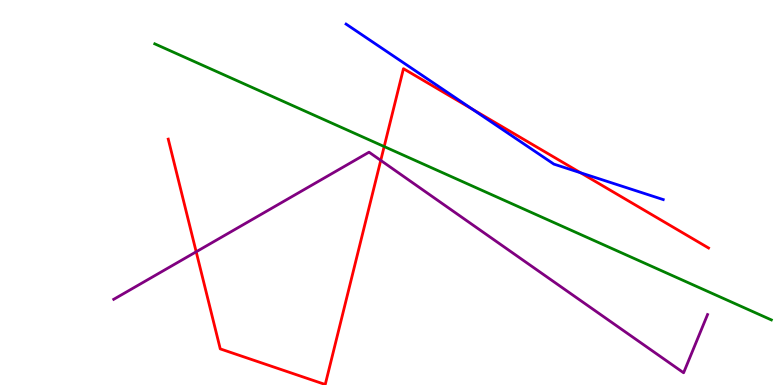[{'lines': ['blue', 'red'], 'intersections': [{'x': 6.1, 'y': 7.16}, {'x': 7.49, 'y': 5.51}]}, {'lines': ['green', 'red'], 'intersections': [{'x': 4.96, 'y': 6.19}]}, {'lines': ['purple', 'red'], 'intersections': [{'x': 2.53, 'y': 3.46}, {'x': 4.91, 'y': 5.83}]}, {'lines': ['blue', 'green'], 'intersections': []}, {'lines': ['blue', 'purple'], 'intersections': []}, {'lines': ['green', 'purple'], 'intersections': []}]